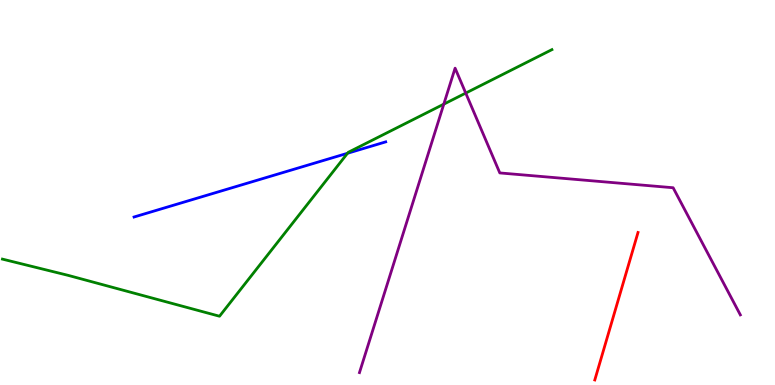[{'lines': ['blue', 'red'], 'intersections': []}, {'lines': ['green', 'red'], 'intersections': []}, {'lines': ['purple', 'red'], 'intersections': []}, {'lines': ['blue', 'green'], 'intersections': [{'x': 4.48, 'y': 6.02}]}, {'lines': ['blue', 'purple'], 'intersections': []}, {'lines': ['green', 'purple'], 'intersections': [{'x': 5.73, 'y': 7.29}, {'x': 6.01, 'y': 7.58}]}]